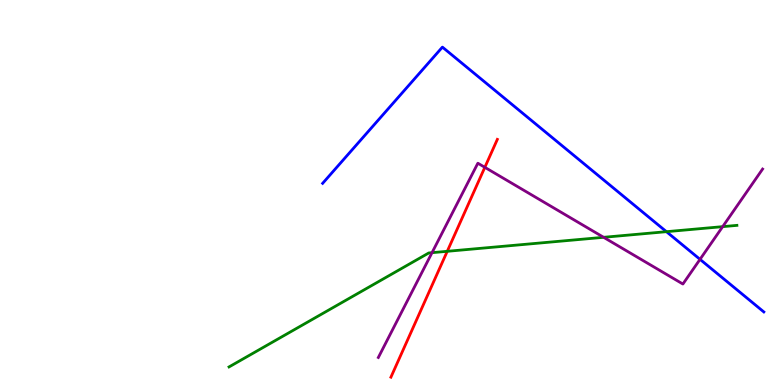[{'lines': ['blue', 'red'], 'intersections': []}, {'lines': ['green', 'red'], 'intersections': [{'x': 5.77, 'y': 3.47}]}, {'lines': ['purple', 'red'], 'intersections': [{'x': 6.26, 'y': 5.65}]}, {'lines': ['blue', 'green'], 'intersections': [{'x': 8.6, 'y': 3.98}]}, {'lines': ['blue', 'purple'], 'intersections': [{'x': 9.03, 'y': 3.26}]}, {'lines': ['green', 'purple'], 'intersections': [{'x': 5.57, 'y': 3.44}, {'x': 7.79, 'y': 3.84}, {'x': 9.32, 'y': 4.11}]}]